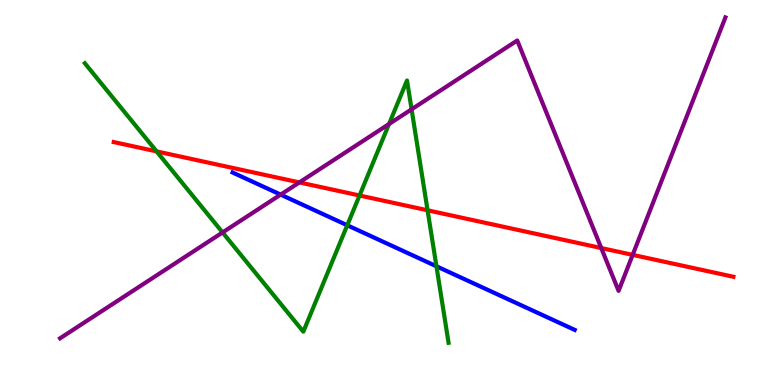[{'lines': ['blue', 'red'], 'intersections': []}, {'lines': ['green', 'red'], 'intersections': [{'x': 2.02, 'y': 6.07}, {'x': 4.64, 'y': 4.92}, {'x': 5.52, 'y': 4.54}]}, {'lines': ['purple', 'red'], 'intersections': [{'x': 3.86, 'y': 5.26}, {'x': 7.76, 'y': 3.56}, {'x': 8.16, 'y': 3.38}]}, {'lines': ['blue', 'green'], 'intersections': [{'x': 4.48, 'y': 4.15}, {'x': 5.63, 'y': 3.08}]}, {'lines': ['blue', 'purple'], 'intersections': [{'x': 3.62, 'y': 4.95}]}, {'lines': ['green', 'purple'], 'intersections': [{'x': 2.87, 'y': 3.96}, {'x': 5.02, 'y': 6.78}, {'x': 5.31, 'y': 7.16}]}]